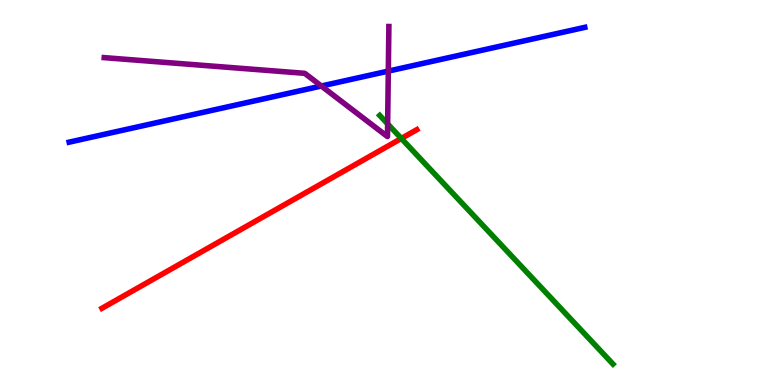[{'lines': ['blue', 'red'], 'intersections': []}, {'lines': ['green', 'red'], 'intersections': [{'x': 5.18, 'y': 6.4}]}, {'lines': ['purple', 'red'], 'intersections': []}, {'lines': ['blue', 'green'], 'intersections': []}, {'lines': ['blue', 'purple'], 'intersections': [{'x': 4.15, 'y': 7.77}, {'x': 5.01, 'y': 8.15}]}, {'lines': ['green', 'purple'], 'intersections': [{'x': 5.0, 'y': 6.78}]}]